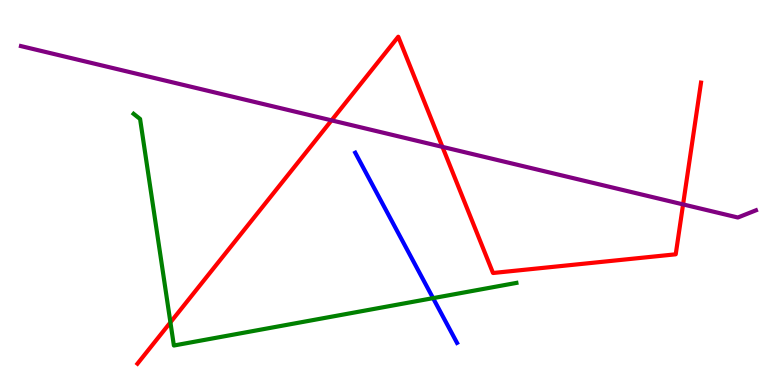[{'lines': ['blue', 'red'], 'intersections': []}, {'lines': ['green', 'red'], 'intersections': [{'x': 2.2, 'y': 1.63}]}, {'lines': ['purple', 'red'], 'intersections': [{'x': 4.28, 'y': 6.87}, {'x': 5.71, 'y': 6.19}, {'x': 8.81, 'y': 4.69}]}, {'lines': ['blue', 'green'], 'intersections': [{'x': 5.59, 'y': 2.26}]}, {'lines': ['blue', 'purple'], 'intersections': []}, {'lines': ['green', 'purple'], 'intersections': []}]